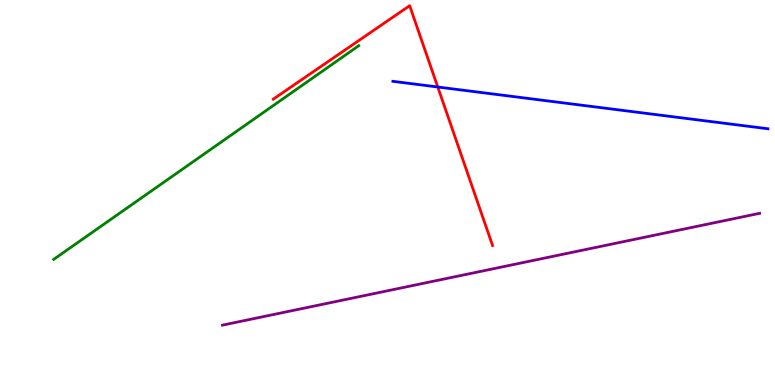[{'lines': ['blue', 'red'], 'intersections': [{'x': 5.65, 'y': 7.74}]}, {'lines': ['green', 'red'], 'intersections': []}, {'lines': ['purple', 'red'], 'intersections': []}, {'lines': ['blue', 'green'], 'intersections': []}, {'lines': ['blue', 'purple'], 'intersections': []}, {'lines': ['green', 'purple'], 'intersections': []}]